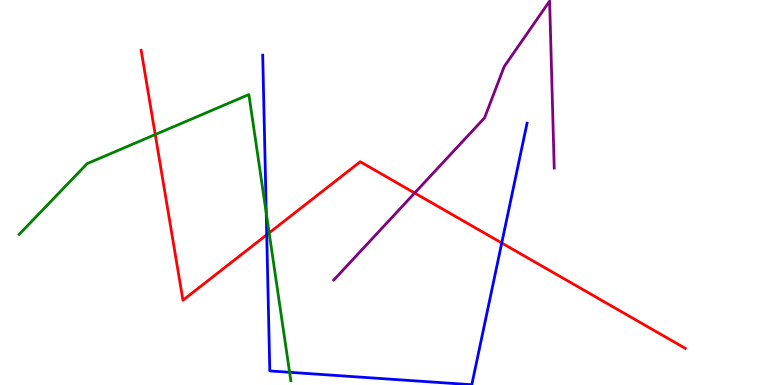[{'lines': ['blue', 'red'], 'intersections': [{'x': 3.44, 'y': 3.9}, {'x': 6.47, 'y': 3.69}]}, {'lines': ['green', 'red'], 'intersections': [{'x': 2.0, 'y': 6.51}, {'x': 3.47, 'y': 3.95}]}, {'lines': ['purple', 'red'], 'intersections': [{'x': 5.35, 'y': 4.99}]}, {'lines': ['blue', 'green'], 'intersections': [{'x': 3.44, 'y': 4.47}, {'x': 3.74, 'y': 0.33}]}, {'lines': ['blue', 'purple'], 'intersections': []}, {'lines': ['green', 'purple'], 'intersections': []}]